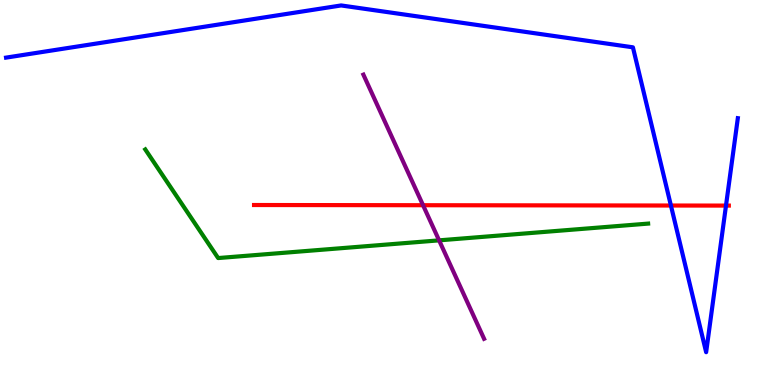[{'lines': ['blue', 'red'], 'intersections': [{'x': 8.66, 'y': 4.66}, {'x': 9.37, 'y': 4.66}]}, {'lines': ['green', 'red'], 'intersections': []}, {'lines': ['purple', 'red'], 'intersections': [{'x': 5.46, 'y': 4.67}]}, {'lines': ['blue', 'green'], 'intersections': []}, {'lines': ['blue', 'purple'], 'intersections': []}, {'lines': ['green', 'purple'], 'intersections': [{'x': 5.67, 'y': 3.76}]}]